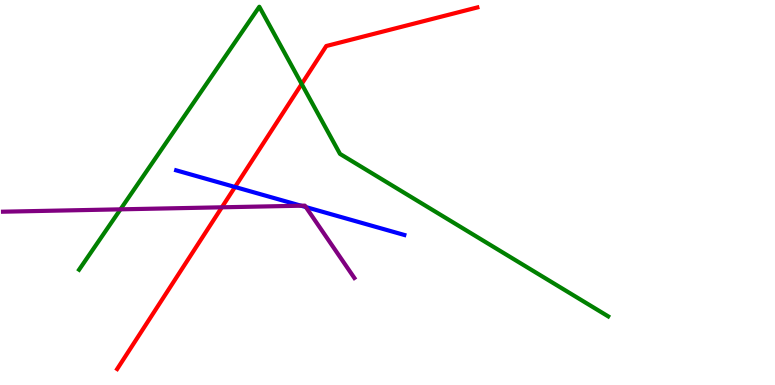[{'lines': ['blue', 'red'], 'intersections': [{'x': 3.03, 'y': 5.14}]}, {'lines': ['green', 'red'], 'intersections': [{'x': 3.89, 'y': 7.82}]}, {'lines': ['purple', 'red'], 'intersections': [{'x': 2.86, 'y': 4.62}]}, {'lines': ['blue', 'green'], 'intersections': []}, {'lines': ['blue', 'purple'], 'intersections': [{'x': 3.88, 'y': 4.66}, {'x': 3.95, 'y': 4.62}]}, {'lines': ['green', 'purple'], 'intersections': [{'x': 1.55, 'y': 4.56}]}]